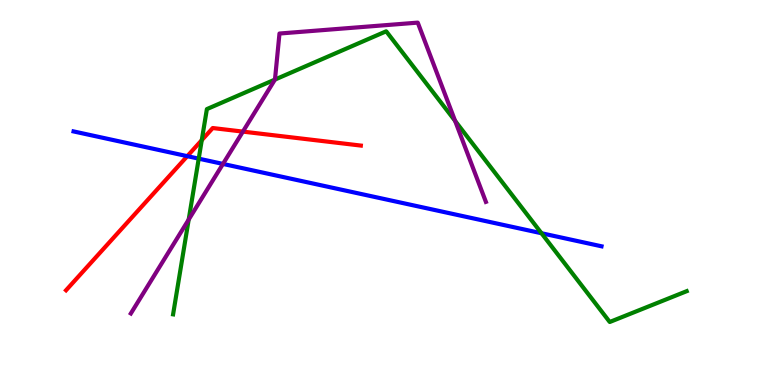[{'lines': ['blue', 'red'], 'intersections': [{'x': 2.42, 'y': 5.94}]}, {'lines': ['green', 'red'], 'intersections': [{'x': 2.6, 'y': 6.36}]}, {'lines': ['purple', 'red'], 'intersections': [{'x': 3.13, 'y': 6.58}]}, {'lines': ['blue', 'green'], 'intersections': [{'x': 2.56, 'y': 5.88}, {'x': 6.99, 'y': 3.94}]}, {'lines': ['blue', 'purple'], 'intersections': [{'x': 2.88, 'y': 5.74}]}, {'lines': ['green', 'purple'], 'intersections': [{'x': 2.43, 'y': 4.3}, {'x': 3.55, 'y': 7.93}, {'x': 5.87, 'y': 6.86}]}]